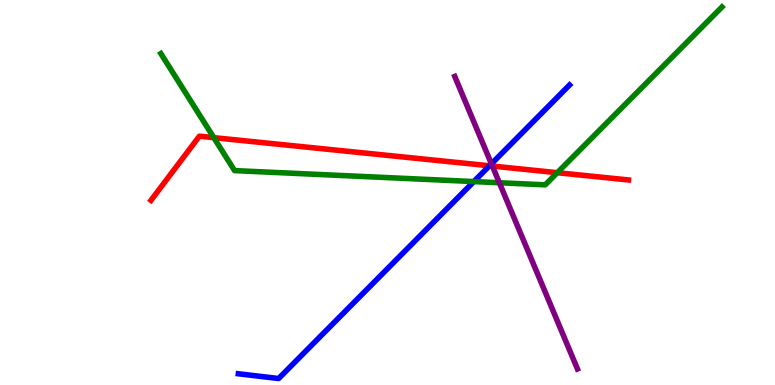[{'lines': ['blue', 'red'], 'intersections': [{'x': 6.32, 'y': 5.69}]}, {'lines': ['green', 'red'], 'intersections': [{'x': 2.76, 'y': 6.42}, {'x': 7.19, 'y': 5.51}]}, {'lines': ['purple', 'red'], 'intersections': [{'x': 6.35, 'y': 5.69}]}, {'lines': ['blue', 'green'], 'intersections': [{'x': 6.11, 'y': 5.28}]}, {'lines': ['blue', 'purple'], 'intersections': [{'x': 6.34, 'y': 5.74}]}, {'lines': ['green', 'purple'], 'intersections': [{'x': 6.44, 'y': 5.25}]}]